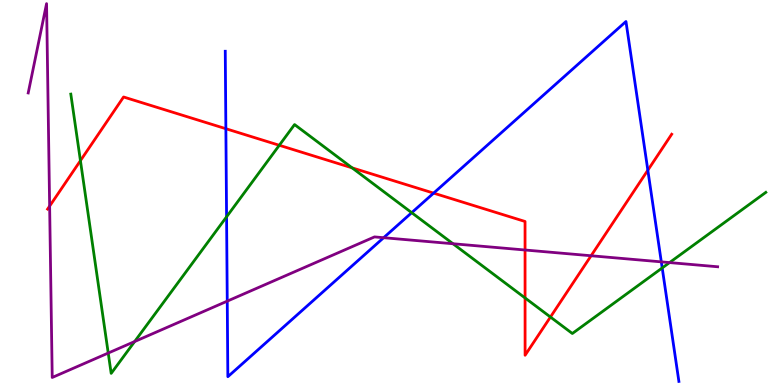[{'lines': ['blue', 'red'], 'intersections': [{'x': 2.91, 'y': 6.66}, {'x': 5.6, 'y': 4.98}, {'x': 8.36, 'y': 5.58}]}, {'lines': ['green', 'red'], 'intersections': [{'x': 1.04, 'y': 5.83}, {'x': 3.6, 'y': 6.23}, {'x': 4.54, 'y': 5.64}, {'x': 6.78, 'y': 2.26}, {'x': 7.1, 'y': 1.77}]}, {'lines': ['purple', 'red'], 'intersections': [{'x': 0.64, 'y': 4.65}, {'x': 6.77, 'y': 3.51}, {'x': 7.63, 'y': 3.36}]}, {'lines': ['blue', 'green'], 'intersections': [{'x': 2.92, 'y': 4.37}, {'x': 5.31, 'y': 4.48}, {'x': 8.54, 'y': 3.04}]}, {'lines': ['blue', 'purple'], 'intersections': [{'x': 2.93, 'y': 2.18}, {'x': 4.95, 'y': 3.83}, {'x': 8.53, 'y': 3.2}]}, {'lines': ['green', 'purple'], 'intersections': [{'x': 1.4, 'y': 0.83}, {'x': 1.74, 'y': 1.13}, {'x': 5.85, 'y': 3.67}, {'x': 8.64, 'y': 3.18}]}]